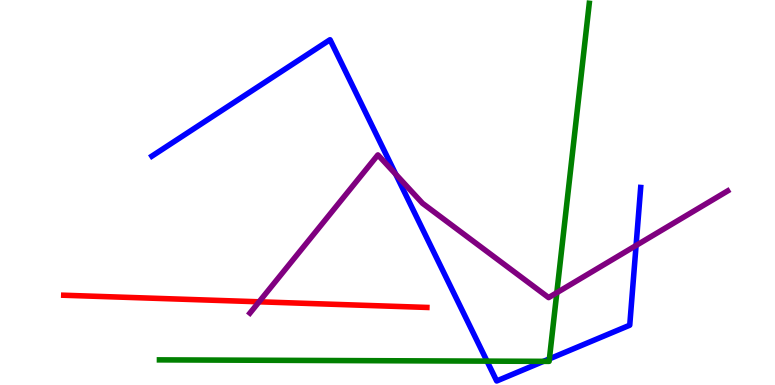[{'lines': ['blue', 'red'], 'intersections': []}, {'lines': ['green', 'red'], 'intersections': []}, {'lines': ['purple', 'red'], 'intersections': [{'x': 3.34, 'y': 2.16}]}, {'lines': ['blue', 'green'], 'intersections': [{'x': 6.28, 'y': 0.62}, {'x': 7.01, 'y': 0.614}, {'x': 7.09, 'y': 0.678}]}, {'lines': ['blue', 'purple'], 'intersections': [{'x': 5.11, 'y': 5.47}, {'x': 8.21, 'y': 3.62}]}, {'lines': ['green', 'purple'], 'intersections': [{'x': 7.18, 'y': 2.4}]}]